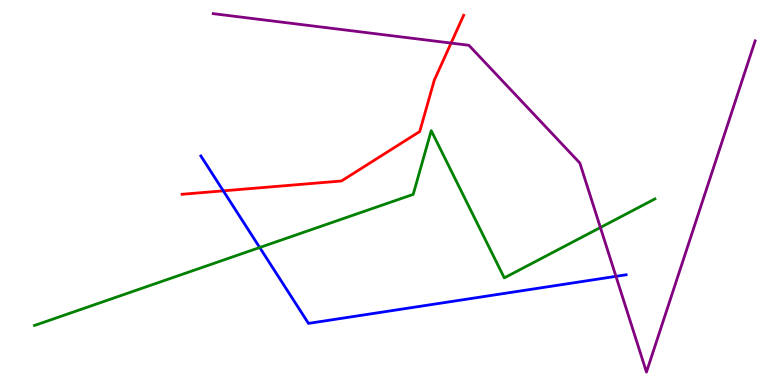[{'lines': ['blue', 'red'], 'intersections': [{'x': 2.88, 'y': 5.04}]}, {'lines': ['green', 'red'], 'intersections': []}, {'lines': ['purple', 'red'], 'intersections': [{'x': 5.82, 'y': 8.88}]}, {'lines': ['blue', 'green'], 'intersections': [{'x': 3.35, 'y': 3.57}]}, {'lines': ['blue', 'purple'], 'intersections': [{'x': 7.95, 'y': 2.82}]}, {'lines': ['green', 'purple'], 'intersections': [{'x': 7.75, 'y': 4.09}]}]